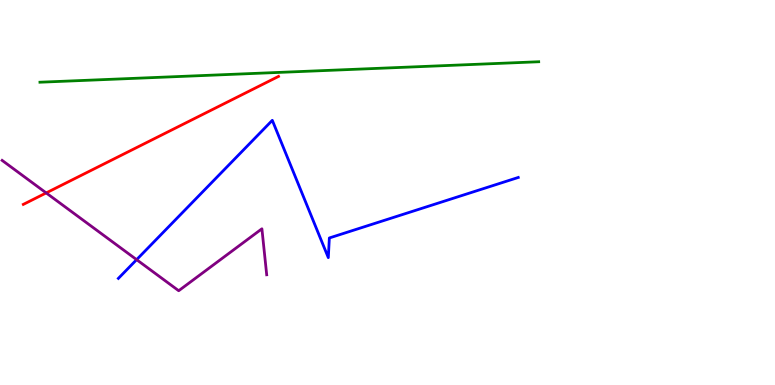[{'lines': ['blue', 'red'], 'intersections': []}, {'lines': ['green', 'red'], 'intersections': []}, {'lines': ['purple', 'red'], 'intersections': [{'x': 0.596, 'y': 4.99}]}, {'lines': ['blue', 'green'], 'intersections': []}, {'lines': ['blue', 'purple'], 'intersections': [{'x': 1.76, 'y': 3.26}]}, {'lines': ['green', 'purple'], 'intersections': []}]